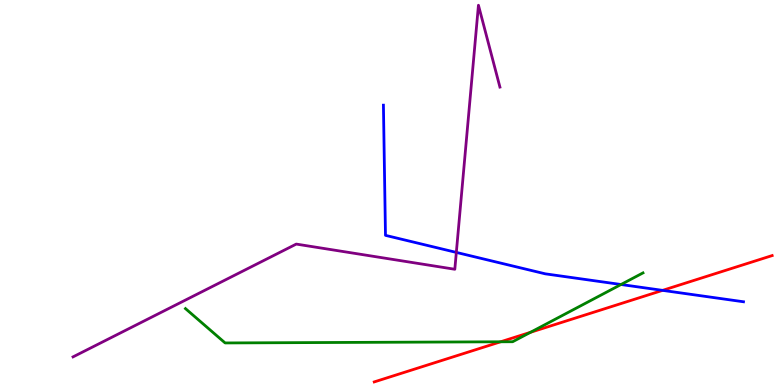[{'lines': ['blue', 'red'], 'intersections': [{'x': 8.55, 'y': 2.46}]}, {'lines': ['green', 'red'], 'intersections': [{'x': 6.46, 'y': 1.12}, {'x': 6.85, 'y': 1.37}]}, {'lines': ['purple', 'red'], 'intersections': []}, {'lines': ['blue', 'green'], 'intersections': [{'x': 8.01, 'y': 2.61}]}, {'lines': ['blue', 'purple'], 'intersections': [{'x': 5.89, 'y': 3.44}]}, {'lines': ['green', 'purple'], 'intersections': []}]